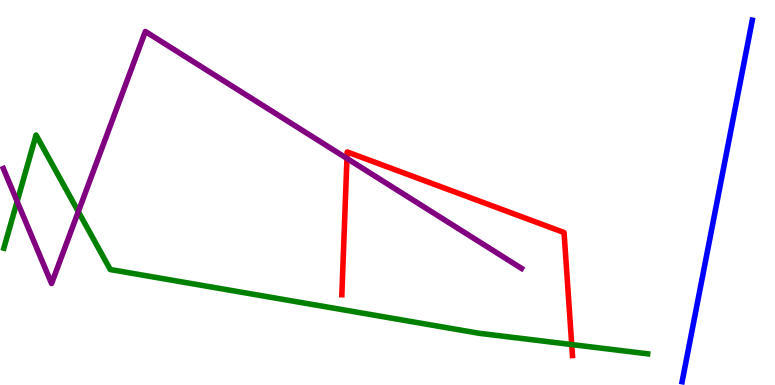[{'lines': ['blue', 'red'], 'intersections': []}, {'lines': ['green', 'red'], 'intersections': [{'x': 7.38, 'y': 1.05}]}, {'lines': ['purple', 'red'], 'intersections': [{'x': 4.48, 'y': 5.88}]}, {'lines': ['blue', 'green'], 'intersections': []}, {'lines': ['blue', 'purple'], 'intersections': []}, {'lines': ['green', 'purple'], 'intersections': [{'x': 0.221, 'y': 4.77}, {'x': 1.01, 'y': 4.5}]}]